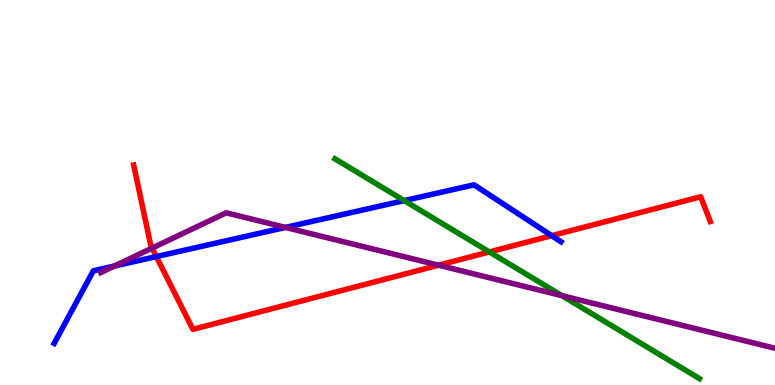[{'lines': ['blue', 'red'], 'intersections': [{'x': 2.02, 'y': 3.34}, {'x': 7.12, 'y': 3.88}]}, {'lines': ['green', 'red'], 'intersections': [{'x': 6.31, 'y': 3.46}]}, {'lines': ['purple', 'red'], 'intersections': [{'x': 1.96, 'y': 3.56}, {'x': 5.66, 'y': 3.11}]}, {'lines': ['blue', 'green'], 'intersections': [{'x': 5.22, 'y': 4.79}]}, {'lines': ['blue', 'purple'], 'intersections': [{'x': 1.48, 'y': 3.09}, {'x': 3.68, 'y': 4.09}]}, {'lines': ['green', 'purple'], 'intersections': [{'x': 7.25, 'y': 2.32}]}]